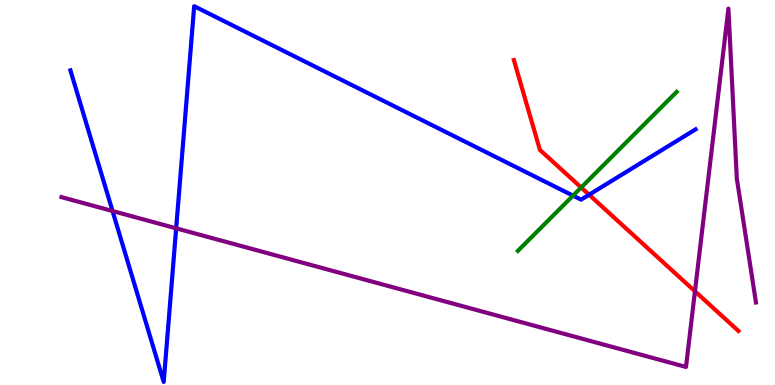[{'lines': ['blue', 'red'], 'intersections': [{'x': 7.6, 'y': 4.94}]}, {'lines': ['green', 'red'], 'intersections': [{'x': 7.5, 'y': 5.13}]}, {'lines': ['purple', 'red'], 'intersections': [{'x': 8.97, 'y': 2.43}]}, {'lines': ['blue', 'green'], 'intersections': [{'x': 7.39, 'y': 4.92}]}, {'lines': ['blue', 'purple'], 'intersections': [{'x': 1.45, 'y': 4.52}, {'x': 2.27, 'y': 4.07}]}, {'lines': ['green', 'purple'], 'intersections': []}]